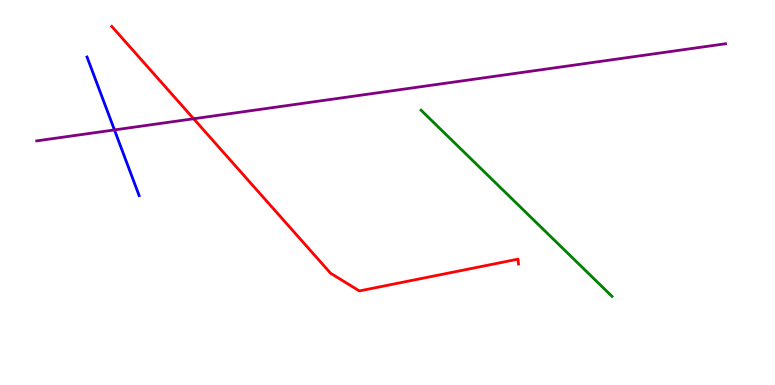[{'lines': ['blue', 'red'], 'intersections': []}, {'lines': ['green', 'red'], 'intersections': []}, {'lines': ['purple', 'red'], 'intersections': [{'x': 2.5, 'y': 6.92}]}, {'lines': ['blue', 'green'], 'intersections': []}, {'lines': ['blue', 'purple'], 'intersections': [{'x': 1.48, 'y': 6.63}]}, {'lines': ['green', 'purple'], 'intersections': []}]